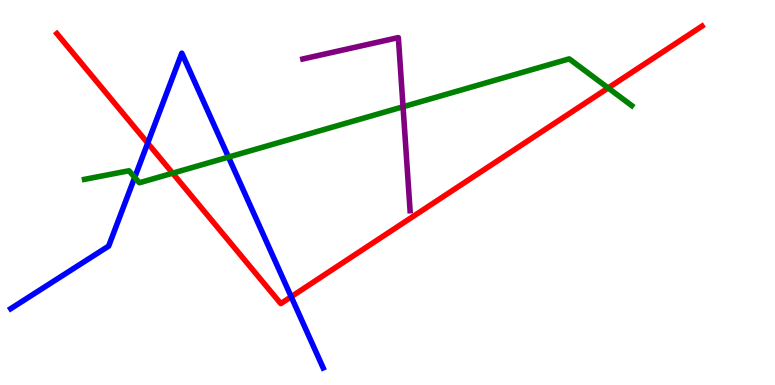[{'lines': ['blue', 'red'], 'intersections': [{'x': 1.91, 'y': 6.28}, {'x': 3.76, 'y': 2.29}]}, {'lines': ['green', 'red'], 'intersections': [{'x': 2.23, 'y': 5.5}, {'x': 7.85, 'y': 7.72}]}, {'lines': ['purple', 'red'], 'intersections': []}, {'lines': ['blue', 'green'], 'intersections': [{'x': 1.74, 'y': 5.39}, {'x': 2.95, 'y': 5.92}]}, {'lines': ['blue', 'purple'], 'intersections': []}, {'lines': ['green', 'purple'], 'intersections': [{'x': 5.2, 'y': 7.23}]}]